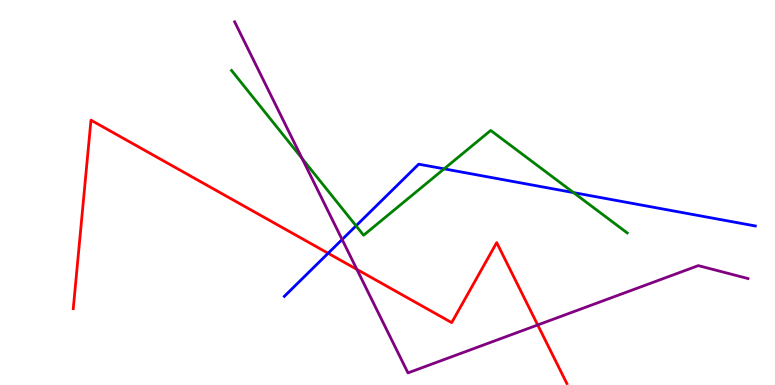[{'lines': ['blue', 'red'], 'intersections': [{'x': 4.23, 'y': 3.42}]}, {'lines': ['green', 'red'], 'intersections': []}, {'lines': ['purple', 'red'], 'intersections': [{'x': 4.6, 'y': 3.0}, {'x': 6.94, 'y': 1.56}]}, {'lines': ['blue', 'green'], 'intersections': [{'x': 4.59, 'y': 4.13}, {'x': 5.73, 'y': 5.61}, {'x': 7.4, 'y': 5.0}]}, {'lines': ['blue', 'purple'], 'intersections': [{'x': 4.41, 'y': 3.78}]}, {'lines': ['green', 'purple'], 'intersections': [{'x': 3.9, 'y': 5.88}]}]